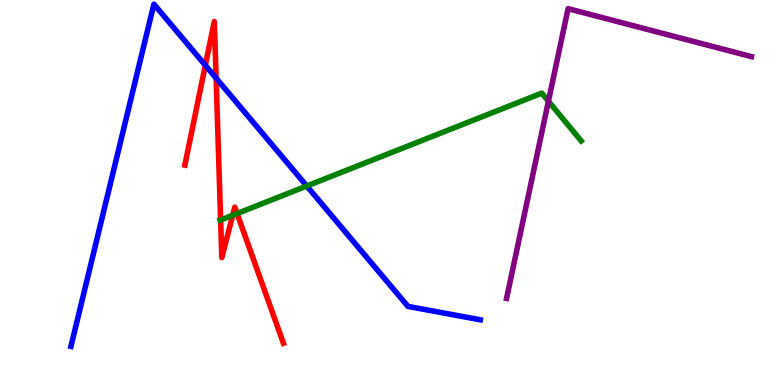[{'lines': ['blue', 'red'], 'intersections': [{'x': 2.65, 'y': 8.3}, {'x': 2.79, 'y': 7.97}]}, {'lines': ['green', 'red'], 'intersections': [{'x': 2.85, 'y': 4.28}, {'x': 3.0, 'y': 4.41}, {'x': 3.06, 'y': 4.45}]}, {'lines': ['purple', 'red'], 'intersections': []}, {'lines': ['blue', 'green'], 'intersections': [{'x': 3.96, 'y': 5.17}]}, {'lines': ['blue', 'purple'], 'intersections': []}, {'lines': ['green', 'purple'], 'intersections': [{'x': 7.08, 'y': 7.37}]}]